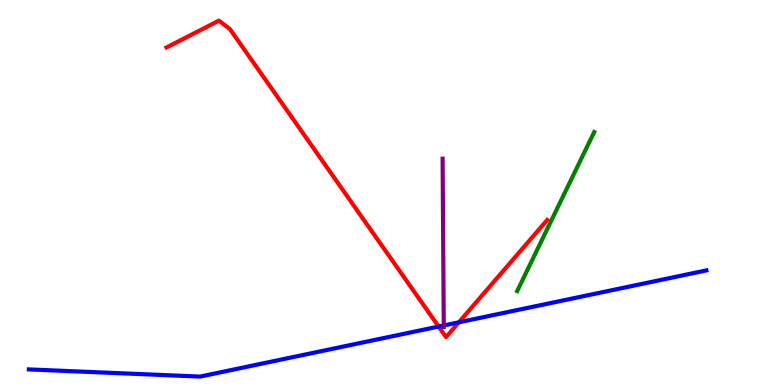[{'lines': ['blue', 'red'], 'intersections': [{'x': 5.66, 'y': 1.52}, {'x': 5.92, 'y': 1.63}]}, {'lines': ['green', 'red'], 'intersections': []}, {'lines': ['purple', 'red'], 'intersections': []}, {'lines': ['blue', 'green'], 'intersections': []}, {'lines': ['blue', 'purple'], 'intersections': [{'x': 5.73, 'y': 1.55}]}, {'lines': ['green', 'purple'], 'intersections': []}]